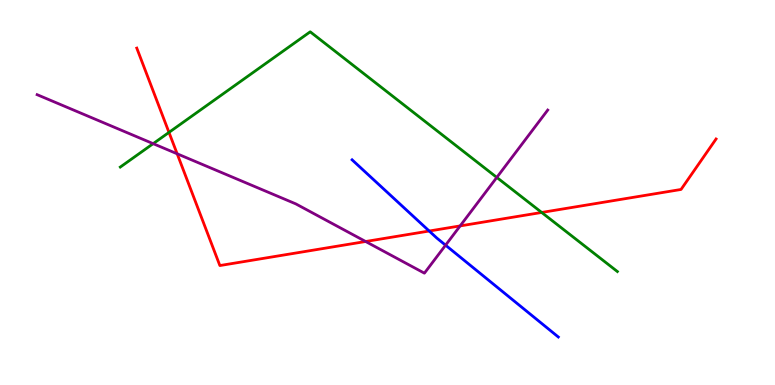[{'lines': ['blue', 'red'], 'intersections': [{'x': 5.54, 'y': 4.0}]}, {'lines': ['green', 'red'], 'intersections': [{'x': 2.18, 'y': 6.56}, {'x': 6.99, 'y': 4.48}]}, {'lines': ['purple', 'red'], 'intersections': [{'x': 2.29, 'y': 6.01}, {'x': 4.72, 'y': 3.73}, {'x': 5.94, 'y': 4.13}]}, {'lines': ['blue', 'green'], 'intersections': []}, {'lines': ['blue', 'purple'], 'intersections': [{'x': 5.75, 'y': 3.63}]}, {'lines': ['green', 'purple'], 'intersections': [{'x': 1.98, 'y': 6.27}, {'x': 6.41, 'y': 5.39}]}]